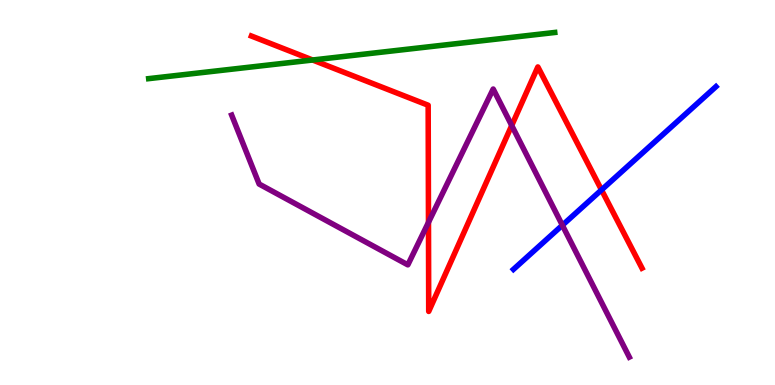[{'lines': ['blue', 'red'], 'intersections': [{'x': 7.76, 'y': 5.07}]}, {'lines': ['green', 'red'], 'intersections': [{'x': 4.03, 'y': 8.44}]}, {'lines': ['purple', 'red'], 'intersections': [{'x': 5.53, 'y': 4.22}, {'x': 6.6, 'y': 6.74}]}, {'lines': ['blue', 'green'], 'intersections': []}, {'lines': ['blue', 'purple'], 'intersections': [{'x': 7.26, 'y': 4.15}]}, {'lines': ['green', 'purple'], 'intersections': []}]